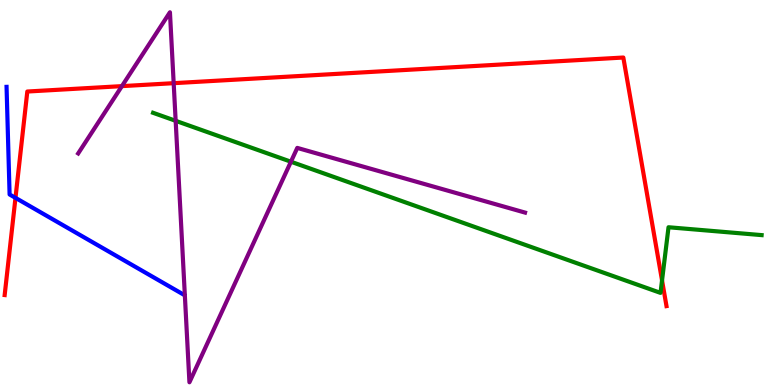[{'lines': ['blue', 'red'], 'intersections': [{'x': 0.2, 'y': 4.86}]}, {'lines': ['green', 'red'], 'intersections': [{'x': 8.54, 'y': 2.72}]}, {'lines': ['purple', 'red'], 'intersections': [{'x': 1.57, 'y': 7.76}, {'x': 2.24, 'y': 7.84}]}, {'lines': ['blue', 'green'], 'intersections': []}, {'lines': ['blue', 'purple'], 'intersections': []}, {'lines': ['green', 'purple'], 'intersections': [{'x': 2.27, 'y': 6.86}, {'x': 3.75, 'y': 5.8}]}]